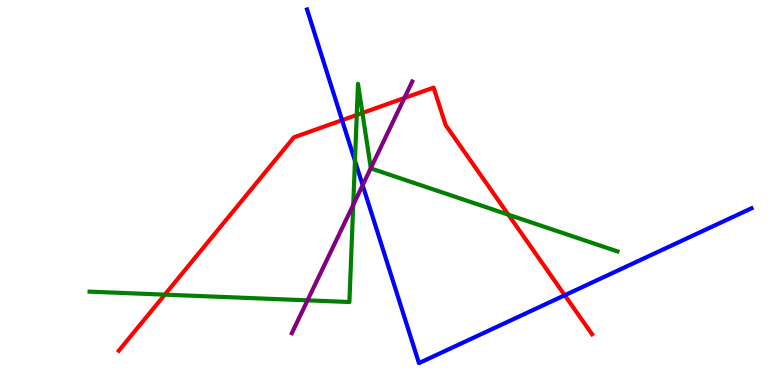[{'lines': ['blue', 'red'], 'intersections': [{'x': 4.41, 'y': 6.88}, {'x': 7.29, 'y': 2.33}]}, {'lines': ['green', 'red'], 'intersections': [{'x': 2.13, 'y': 2.35}, {'x': 4.6, 'y': 7.01}, {'x': 4.68, 'y': 7.07}, {'x': 6.56, 'y': 4.42}]}, {'lines': ['purple', 'red'], 'intersections': [{'x': 5.22, 'y': 7.45}]}, {'lines': ['blue', 'green'], 'intersections': [{'x': 4.58, 'y': 5.82}]}, {'lines': ['blue', 'purple'], 'intersections': [{'x': 4.68, 'y': 5.19}]}, {'lines': ['green', 'purple'], 'intersections': [{'x': 3.97, 'y': 2.2}, {'x': 4.56, 'y': 4.68}, {'x': 4.78, 'y': 5.63}]}]